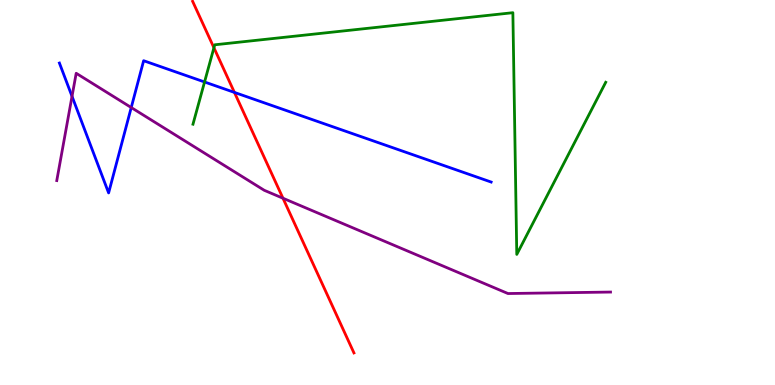[{'lines': ['blue', 'red'], 'intersections': [{'x': 3.02, 'y': 7.6}]}, {'lines': ['green', 'red'], 'intersections': [{'x': 2.76, 'y': 8.76}]}, {'lines': ['purple', 'red'], 'intersections': [{'x': 3.65, 'y': 4.85}]}, {'lines': ['blue', 'green'], 'intersections': [{'x': 2.64, 'y': 7.87}]}, {'lines': ['blue', 'purple'], 'intersections': [{'x': 0.929, 'y': 7.5}, {'x': 1.69, 'y': 7.21}]}, {'lines': ['green', 'purple'], 'intersections': []}]